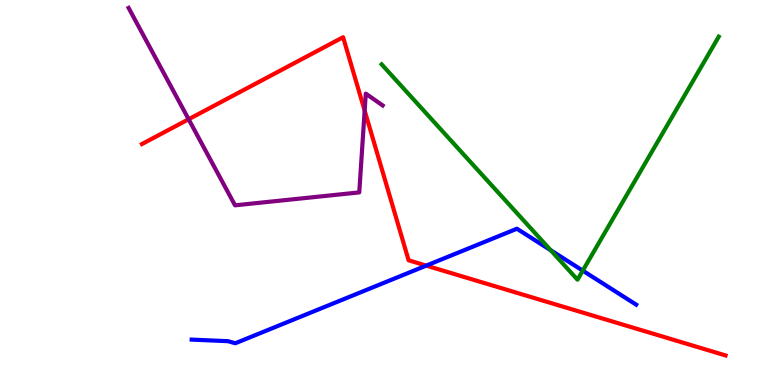[{'lines': ['blue', 'red'], 'intersections': [{'x': 5.5, 'y': 3.1}]}, {'lines': ['green', 'red'], 'intersections': []}, {'lines': ['purple', 'red'], 'intersections': [{'x': 2.43, 'y': 6.9}, {'x': 4.71, 'y': 7.13}]}, {'lines': ['blue', 'green'], 'intersections': [{'x': 7.11, 'y': 3.5}, {'x': 7.52, 'y': 2.97}]}, {'lines': ['blue', 'purple'], 'intersections': []}, {'lines': ['green', 'purple'], 'intersections': []}]